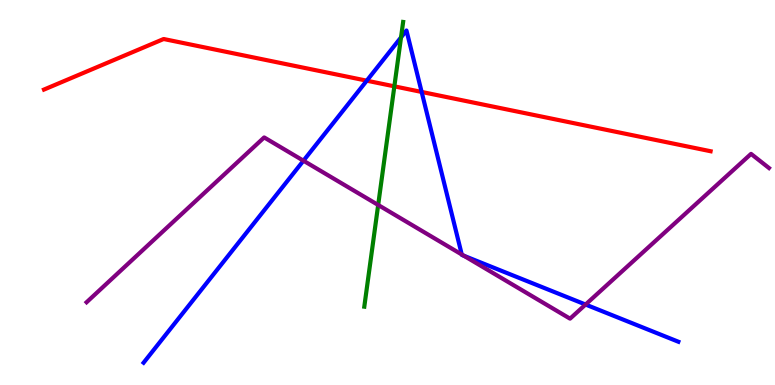[{'lines': ['blue', 'red'], 'intersections': [{'x': 4.73, 'y': 7.9}, {'x': 5.44, 'y': 7.61}]}, {'lines': ['green', 'red'], 'intersections': [{'x': 5.09, 'y': 7.76}]}, {'lines': ['purple', 'red'], 'intersections': []}, {'lines': ['blue', 'green'], 'intersections': [{'x': 5.17, 'y': 9.03}]}, {'lines': ['blue', 'purple'], 'intersections': [{'x': 3.92, 'y': 5.83}, {'x': 5.96, 'y': 3.39}, {'x': 5.99, 'y': 3.36}, {'x': 7.56, 'y': 2.09}]}, {'lines': ['green', 'purple'], 'intersections': [{'x': 4.88, 'y': 4.68}]}]